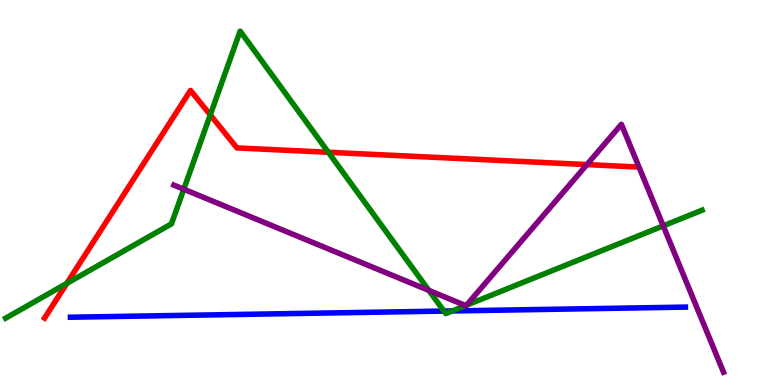[{'lines': ['blue', 'red'], 'intersections': []}, {'lines': ['green', 'red'], 'intersections': [{'x': 0.862, 'y': 2.64}, {'x': 2.71, 'y': 7.02}, {'x': 4.24, 'y': 6.04}]}, {'lines': ['purple', 'red'], 'intersections': [{'x': 7.57, 'y': 5.72}]}, {'lines': ['blue', 'green'], 'intersections': [{'x': 5.73, 'y': 1.92}, {'x': 5.84, 'y': 1.92}]}, {'lines': ['blue', 'purple'], 'intersections': []}, {'lines': ['green', 'purple'], 'intersections': [{'x': 2.37, 'y': 5.09}, {'x': 5.53, 'y': 2.46}, {'x': 6.01, 'y': 2.06}, {'x': 6.02, 'y': 2.07}, {'x': 8.56, 'y': 4.13}]}]